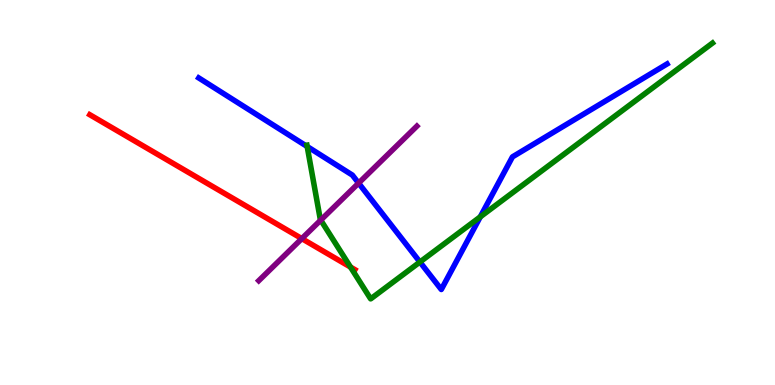[{'lines': ['blue', 'red'], 'intersections': []}, {'lines': ['green', 'red'], 'intersections': [{'x': 4.52, 'y': 3.06}]}, {'lines': ['purple', 'red'], 'intersections': [{'x': 3.89, 'y': 3.8}]}, {'lines': ['blue', 'green'], 'intersections': [{'x': 3.96, 'y': 6.19}, {'x': 5.42, 'y': 3.19}, {'x': 6.2, 'y': 4.37}]}, {'lines': ['blue', 'purple'], 'intersections': [{'x': 4.63, 'y': 5.24}]}, {'lines': ['green', 'purple'], 'intersections': [{'x': 4.14, 'y': 4.28}]}]